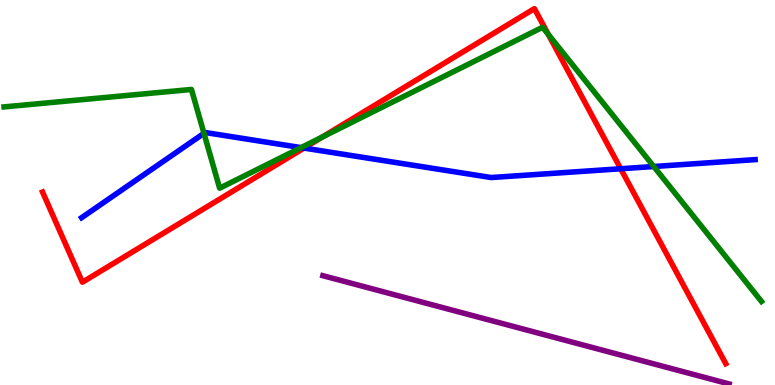[{'lines': ['blue', 'red'], 'intersections': [{'x': 3.92, 'y': 6.15}, {'x': 8.01, 'y': 5.62}]}, {'lines': ['green', 'red'], 'intersections': [{'x': 4.16, 'y': 6.44}, {'x': 7.07, 'y': 9.11}]}, {'lines': ['purple', 'red'], 'intersections': []}, {'lines': ['blue', 'green'], 'intersections': [{'x': 2.63, 'y': 6.54}, {'x': 3.88, 'y': 6.17}, {'x': 8.44, 'y': 5.68}]}, {'lines': ['blue', 'purple'], 'intersections': []}, {'lines': ['green', 'purple'], 'intersections': []}]